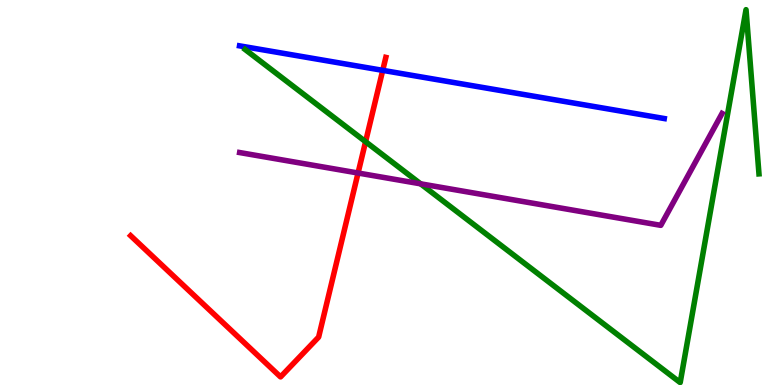[{'lines': ['blue', 'red'], 'intersections': [{'x': 4.94, 'y': 8.17}]}, {'lines': ['green', 'red'], 'intersections': [{'x': 4.72, 'y': 6.32}]}, {'lines': ['purple', 'red'], 'intersections': [{'x': 4.62, 'y': 5.51}]}, {'lines': ['blue', 'green'], 'intersections': []}, {'lines': ['blue', 'purple'], 'intersections': []}, {'lines': ['green', 'purple'], 'intersections': [{'x': 5.43, 'y': 5.23}]}]